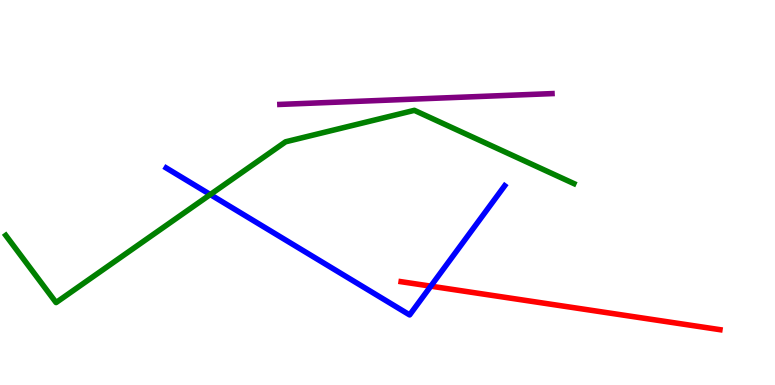[{'lines': ['blue', 'red'], 'intersections': [{'x': 5.56, 'y': 2.57}]}, {'lines': ['green', 'red'], 'intersections': []}, {'lines': ['purple', 'red'], 'intersections': []}, {'lines': ['blue', 'green'], 'intersections': [{'x': 2.71, 'y': 4.95}]}, {'lines': ['blue', 'purple'], 'intersections': []}, {'lines': ['green', 'purple'], 'intersections': []}]